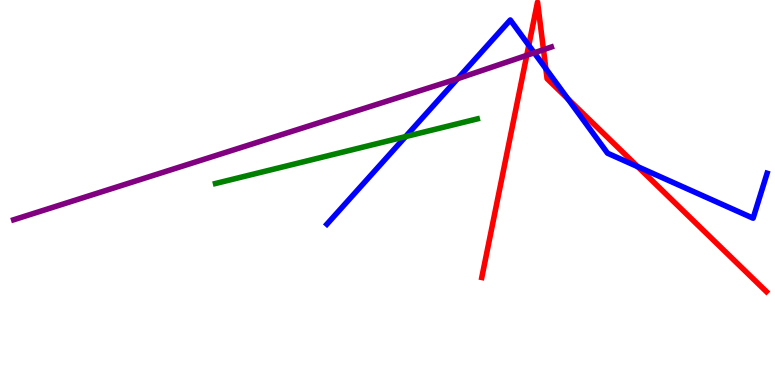[{'lines': ['blue', 'red'], 'intersections': [{'x': 6.82, 'y': 8.82}, {'x': 7.04, 'y': 8.22}, {'x': 7.33, 'y': 7.43}, {'x': 8.23, 'y': 5.67}]}, {'lines': ['green', 'red'], 'intersections': []}, {'lines': ['purple', 'red'], 'intersections': [{'x': 6.8, 'y': 8.56}, {'x': 7.01, 'y': 8.71}]}, {'lines': ['blue', 'green'], 'intersections': [{'x': 5.23, 'y': 6.45}]}, {'lines': ['blue', 'purple'], 'intersections': [{'x': 5.9, 'y': 7.96}, {'x': 6.89, 'y': 8.63}]}, {'lines': ['green', 'purple'], 'intersections': []}]